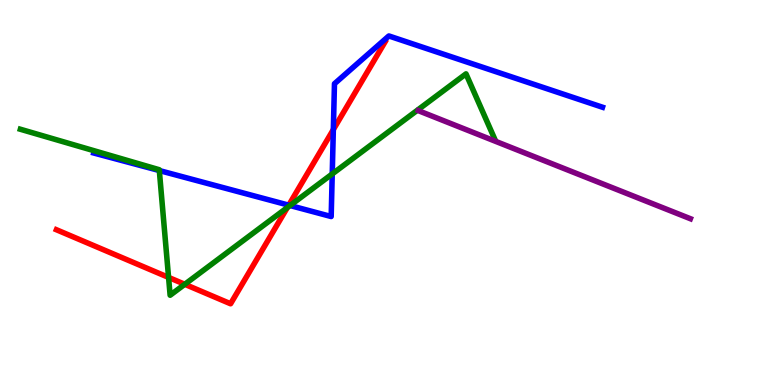[{'lines': ['blue', 'red'], 'intersections': [{'x': 3.73, 'y': 4.67}, {'x': 4.3, 'y': 6.63}]}, {'lines': ['green', 'red'], 'intersections': [{'x': 2.18, 'y': 2.79}, {'x': 2.38, 'y': 2.62}, {'x': 3.71, 'y': 4.61}]}, {'lines': ['purple', 'red'], 'intersections': []}, {'lines': ['blue', 'green'], 'intersections': [{'x': 2.06, 'y': 5.57}, {'x': 3.74, 'y': 4.66}, {'x': 4.29, 'y': 5.48}]}, {'lines': ['blue', 'purple'], 'intersections': []}, {'lines': ['green', 'purple'], 'intersections': []}]